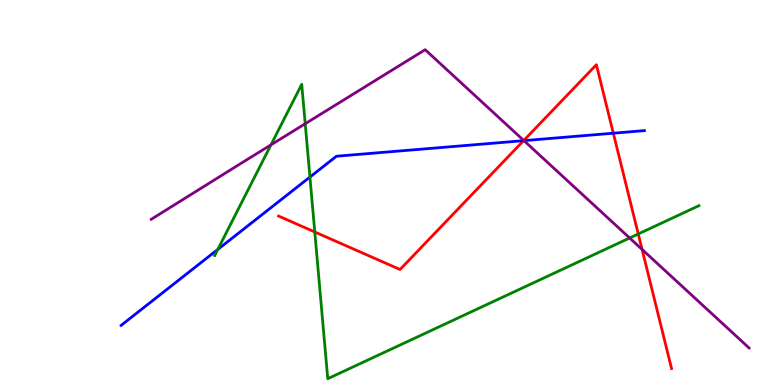[{'lines': ['blue', 'red'], 'intersections': [{'x': 6.76, 'y': 6.35}, {'x': 7.91, 'y': 6.54}]}, {'lines': ['green', 'red'], 'intersections': [{'x': 4.06, 'y': 3.97}, {'x': 8.24, 'y': 3.92}]}, {'lines': ['purple', 'red'], 'intersections': [{'x': 6.76, 'y': 6.35}, {'x': 8.29, 'y': 3.52}]}, {'lines': ['blue', 'green'], 'intersections': [{'x': 2.81, 'y': 3.52}, {'x': 4.0, 'y': 5.4}]}, {'lines': ['blue', 'purple'], 'intersections': [{'x': 6.76, 'y': 6.35}]}, {'lines': ['green', 'purple'], 'intersections': [{'x': 3.5, 'y': 6.24}, {'x': 3.94, 'y': 6.79}, {'x': 8.12, 'y': 3.82}]}]